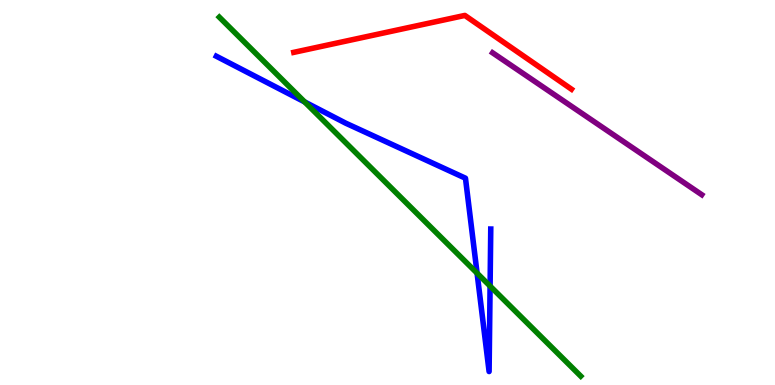[{'lines': ['blue', 'red'], 'intersections': []}, {'lines': ['green', 'red'], 'intersections': []}, {'lines': ['purple', 'red'], 'intersections': []}, {'lines': ['blue', 'green'], 'intersections': [{'x': 3.93, 'y': 7.35}, {'x': 6.16, 'y': 2.9}, {'x': 6.32, 'y': 2.57}]}, {'lines': ['blue', 'purple'], 'intersections': []}, {'lines': ['green', 'purple'], 'intersections': []}]